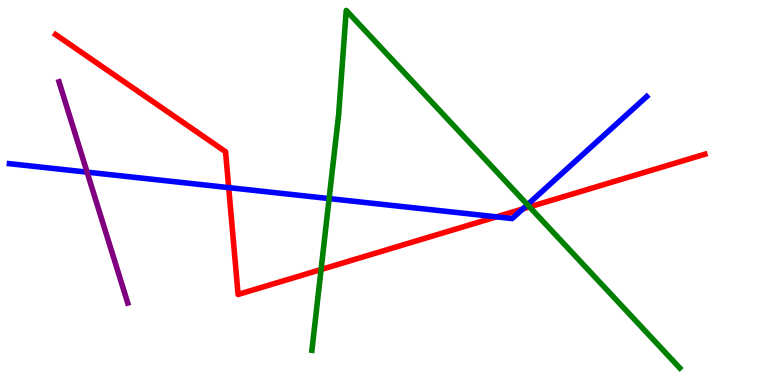[{'lines': ['blue', 'red'], 'intersections': [{'x': 2.95, 'y': 5.13}, {'x': 6.41, 'y': 4.37}, {'x': 6.75, 'y': 4.57}]}, {'lines': ['green', 'red'], 'intersections': [{'x': 4.14, 'y': 3.0}, {'x': 6.83, 'y': 4.63}]}, {'lines': ['purple', 'red'], 'intersections': []}, {'lines': ['blue', 'green'], 'intersections': [{'x': 4.25, 'y': 4.84}, {'x': 6.81, 'y': 4.68}]}, {'lines': ['blue', 'purple'], 'intersections': [{'x': 1.12, 'y': 5.53}]}, {'lines': ['green', 'purple'], 'intersections': []}]